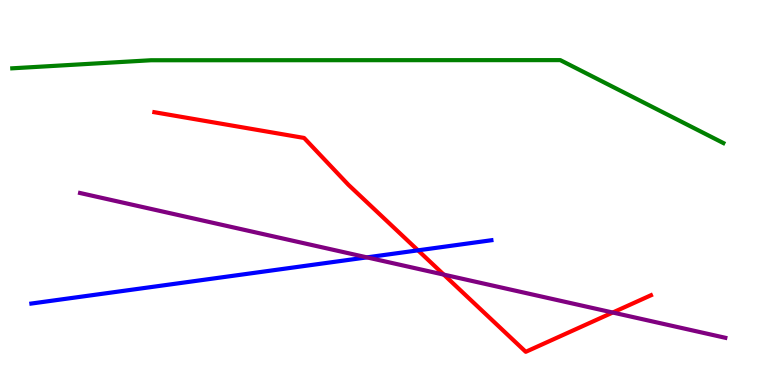[{'lines': ['blue', 'red'], 'intersections': [{'x': 5.39, 'y': 3.5}]}, {'lines': ['green', 'red'], 'intersections': []}, {'lines': ['purple', 'red'], 'intersections': [{'x': 5.73, 'y': 2.87}, {'x': 7.91, 'y': 1.88}]}, {'lines': ['blue', 'green'], 'intersections': []}, {'lines': ['blue', 'purple'], 'intersections': [{'x': 4.73, 'y': 3.32}]}, {'lines': ['green', 'purple'], 'intersections': []}]